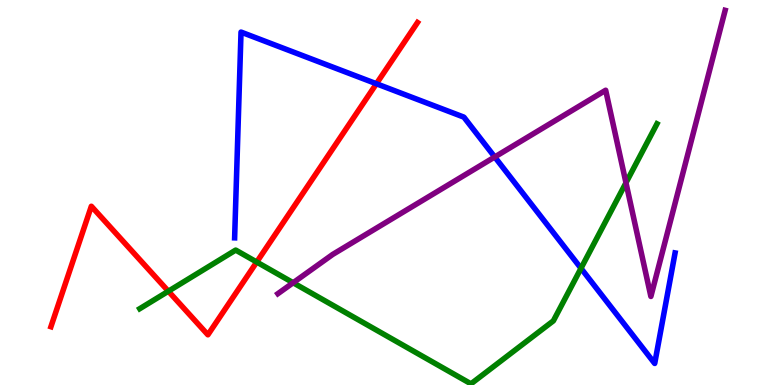[{'lines': ['blue', 'red'], 'intersections': [{'x': 4.86, 'y': 7.82}]}, {'lines': ['green', 'red'], 'intersections': [{'x': 2.17, 'y': 2.44}, {'x': 3.31, 'y': 3.19}]}, {'lines': ['purple', 'red'], 'intersections': []}, {'lines': ['blue', 'green'], 'intersections': [{'x': 7.5, 'y': 3.03}]}, {'lines': ['blue', 'purple'], 'intersections': [{'x': 6.38, 'y': 5.92}]}, {'lines': ['green', 'purple'], 'intersections': [{'x': 3.78, 'y': 2.66}, {'x': 8.08, 'y': 5.25}]}]